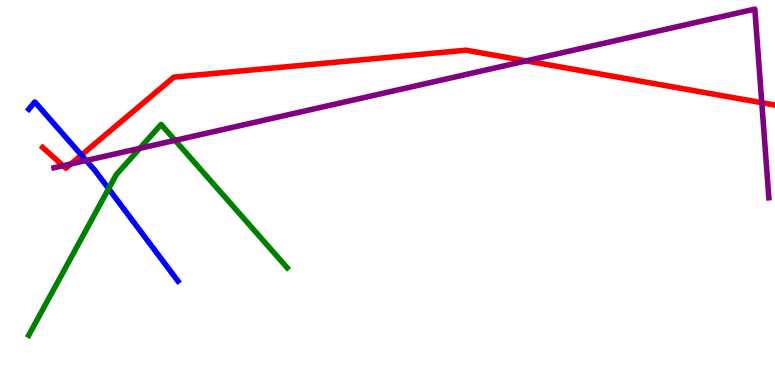[{'lines': ['blue', 'red'], 'intersections': [{'x': 1.05, 'y': 5.97}]}, {'lines': ['green', 'red'], 'intersections': []}, {'lines': ['purple', 'red'], 'intersections': [{'x': 0.813, 'y': 5.7}, {'x': 0.916, 'y': 5.74}, {'x': 6.79, 'y': 8.42}, {'x': 9.83, 'y': 7.33}]}, {'lines': ['blue', 'green'], 'intersections': [{'x': 1.4, 'y': 5.1}]}, {'lines': ['blue', 'purple'], 'intersections': [{'x': 1.11, 'y': 5.83}]}, {'lines': ['green', 'purple'], 'intersections': [{'x': 1.8, 'y': 6.15}, {'x': 2.26, 'y': 6.35}]}]